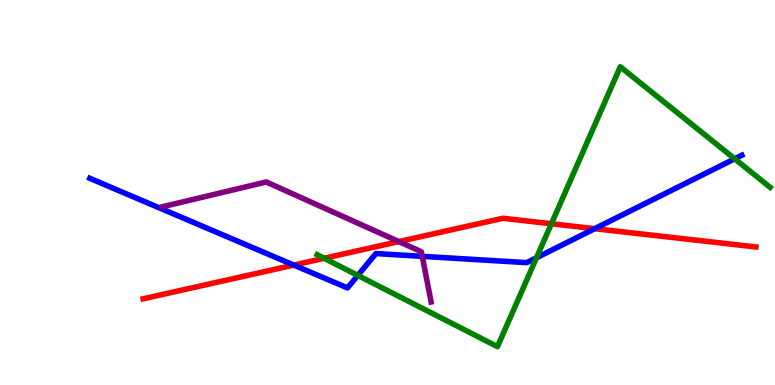[{'lines': ['blue', 'red'], 'intersections': [{'x': 3.79, 'y': 3.11}, {'x': 7.67, 'y': 4.06}]}, {'lines': ['green', 'red'], 'intersections': [{'x': 4.18, 'y': 3.29}, {'x': 7.11, 'y': 4.19}]}, {'lines': ['purple', 'red'], 'intersections': [{'x': 5.15, 'y': 3.73}]}, {'lines': ['blue', 'green'], 'intersections': [{'x': 4.62, 'y': 2.85}, {'x': 6.92, 'y': 3.31}, {'x': 9.48, 'y': 5.87}]}, {'lines': ['blue', 'purple'], 'intersections': [{'x': 5.45, 'y': 3.34}]}, {'lines': ['green', 'purple'], 'intersections': []}]